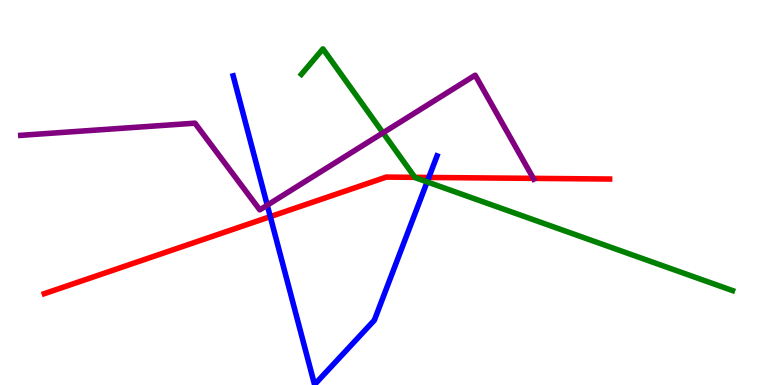[{'lines': ['blue', 'red'], 'intersections': [{'x': 3.49, 'y': 4.37}, {'x': 5.53, 'y': 5.39}]}, {'lines': ['green', 'red'], 'intersections': [{'x': 5.35, 'y': 5.39}]}, {'lines': ['purple', 'red'], 'intersections': [{'x': 6.88, 'y': 5.37}]}, {'lines': ['blue', 'green'], 'intersections': [{'x': 5.51, 'y': 5.28}]}, {'lines': ['blue', 'purple'], 'intersections': [{'x': 3.45, 'y': 4.67}]}, {'lines': ['green', 'purple'], 'intersections': [{'x': 4.94, 'y': 6.55}]}]